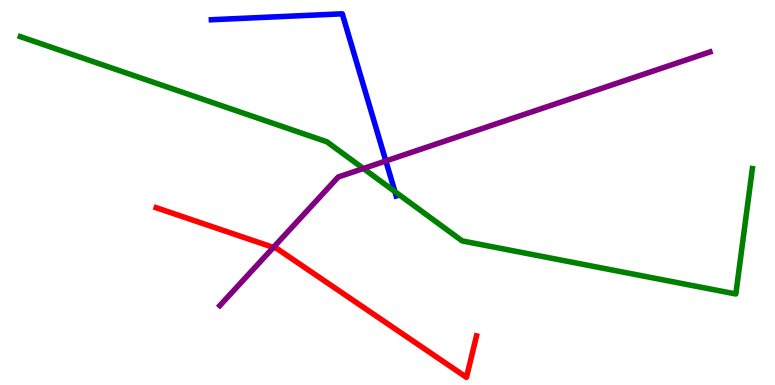[{'lines': ['blue', 'red'], 'intersections': []}, {'lines': ['green', 'red'], 'intersections': []}, {'lines': ['purple', 'red'], 'intersections': [{'x': 3.53, 'y': 3.57}]}, {'lines': ['blue', 'green'], 'intersections': [{'x': 5.1, 'y': 5.02}]}, {'lines': ['blue', 'purple'], 'intersections': [{'x': 4.98, 'y': 5.82}]}, {'lines': ['green', 'purple'], 'intersections': [{'x': 4.69, 'y': 5.62}]}]